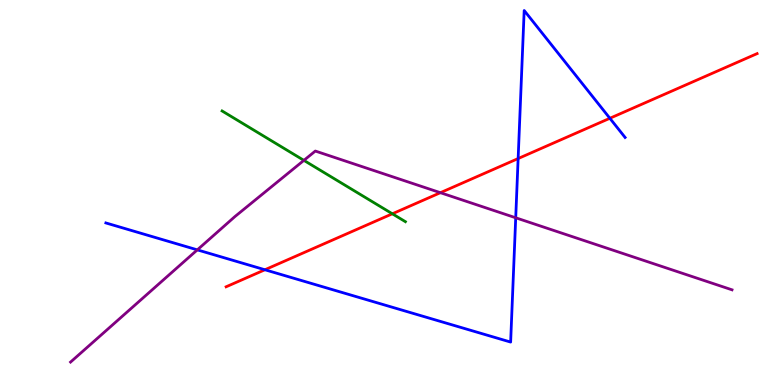[{'lines': ['blue', 'red'], 'intersections': [{'x': 3.42, 'y': 2.99}, {'x': 6.69, 'y': 5.88}, {'x': 7.87, 'y': 6.93}]}, {'lines': ['green', 'red'], 'intersections': [{'x': 5.06, 'y': 4.45}]}, {'lines': ['purple', 'red'], 'intersections': [{'x': 5.68, 'y': 4.99}]}, {'lines': ['blue', 'green'], 'intersections': []}, {'lines': ['blue', 'purple'], 'intersections': [{'x': 2.55, 'y': 3.51}, {'x': 6.65, 'y': 4.34}]}, {'lines': ['green', 'purple'], 'intersections': [{'x': 3.92, 'y': 5.83}]}]